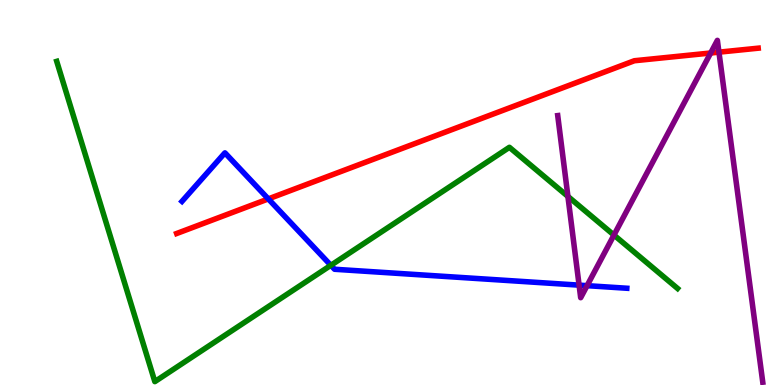[{'lines': ['blue', 'red'], 'intersections': [{'x': 3.46, 'y': 4.83}]}, {'lines': ['green', 'red'], 'intersections': []}, {'lines': ['purple', 'red'], 'intersections': [{'x': 9.17, 'y': 8.62}, {'x': 9.28, 'y': 8.65}]}, {'lines': ['blue', 'green'], 'intersections': [{'x': 4.27, 'y': 3.11}]}, {'lines': ['blue', 'purple'], 'intersections': [{'x': 7.47, 'y': 2.59}, {'x': 7.58, 'y': 2.58}]}, {'lines': ['green', 'purple'], 'intersections': [{'x': 7.33, 'y': 4.9}, {'x': 7.92, 'y': 3.89}]}]